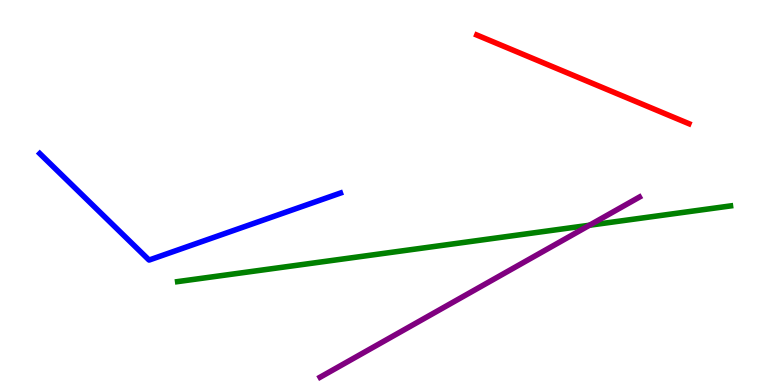[{'lines': ['blue', 'red'], 'intersections': []}, {'lines': ['green', 'red'], 'intersections': []}, {'lines': ['purple', 'red'], 'intersections': []}, {'lines': ['blue', 'green'], 'intersections': []}, {'lines': ['blue', 'purple'], 'intersections': []}, {'lines': ['green', 'purple'], 'intersections': [{'x': 7.61, 'y': 4.15}]}]